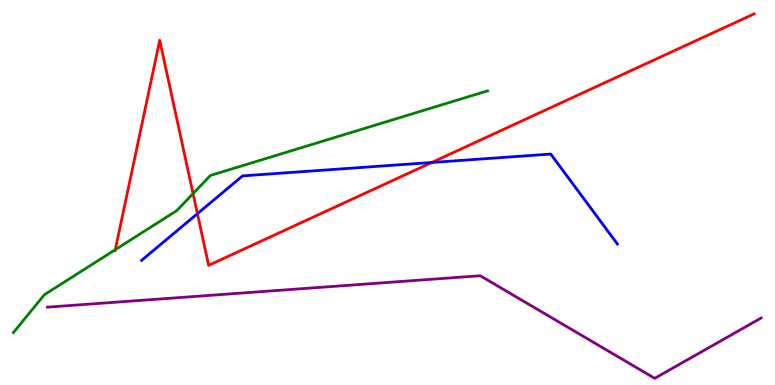[{'lines': ['blue', 'red'], 'intersections': [{'x': 2.55, 'y': 4.45}, {'x': 5.57, 'y': 5.78}]}, {'lines': ['green', 'red'], 'intersections': [{'x': 1.49, 'y': 3.51}, {'x': 2.49, 'y': 4.97}]}, {'lines': ['purple', 'red'], 'intersections': []}, {'lines': ['blue', 'green'], 'intersections': []}, {'lines': ['blue', 'purple'], 'intersections': []}, {'lines': ['green', 'purple'], 'intersections': []}]